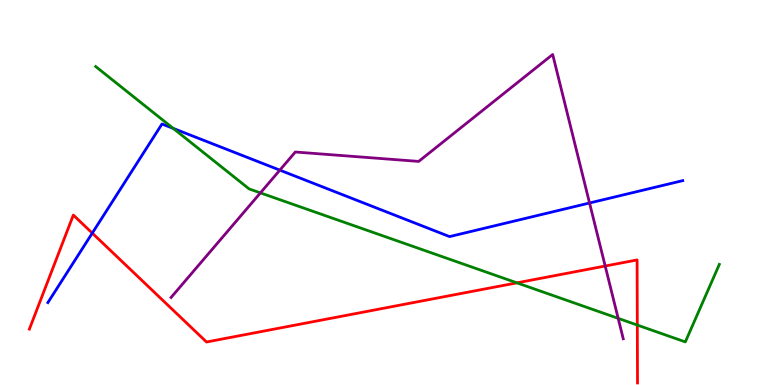[{'lines': ['blue', 'red'], 'intersections': [{'x': 1.19, 'y': 3.94}]}, {'lines': ['green', 'red'], 'intersections': [{'x': 6.67, 'y': 2.65}, {'x': 8.22, 'y': 1.56}]}, {'lines': ['purple', 'red'], 'intersections': [{'x': 7.81, 'y': 3.09}]}, {'lines': ['blue', 'green'], 'intersections': [{'x': 2.24, 'y': 6.67}]}, {'lines': ['blue', 'purple'], 'intersections': [{'x': 3.61, 'y': 5.58}, {'x': 7.61, 'y': 4.73}]}, {'lines': ['green', 'purple'], 'intersections': [{'x': 3.36, 'y': 4.99}, {'x': 7.98, 'y': 1.73}]}]